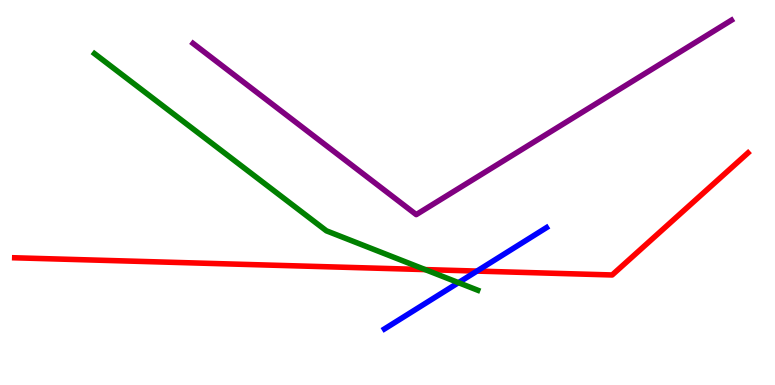[{'lines': ['blue', 'red'], 'intersections': [{'x': 6.15, 'y': 2.96}]}, {'lines': ['green', 'red'], 'intersections': [{'x': 5.49, 'y': 3.0}]}, {'lines': ['purple', 'red'], 'intersections': []}, {'lines': ['blue', 'green'], 'intersections': [{'x': 5.92, 'y': 2.66}]}, {'lines': ['blue', 'purple'], 'intersections': []}, {'lines': ['green', 'purple'], 'intersections': []}]